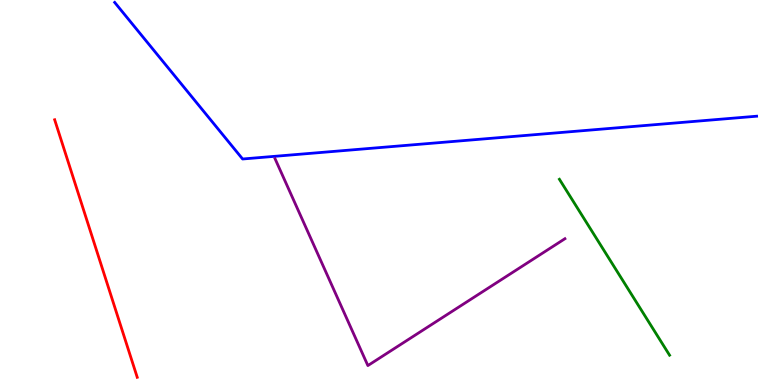[{'lines': ['blue', 'red'], 'intersections': []}, {'lines': ['green', 'red'], 'intersections': []}, {'lines': ['purple', 'red'], 'intersections': []}, {'lines': ['blue', 'green'], 'intersections': []}, {'lines': ['blue', 'purple'], 'intersections': []}, {'lines': ['green', 'purple'], 'intersections': []}]